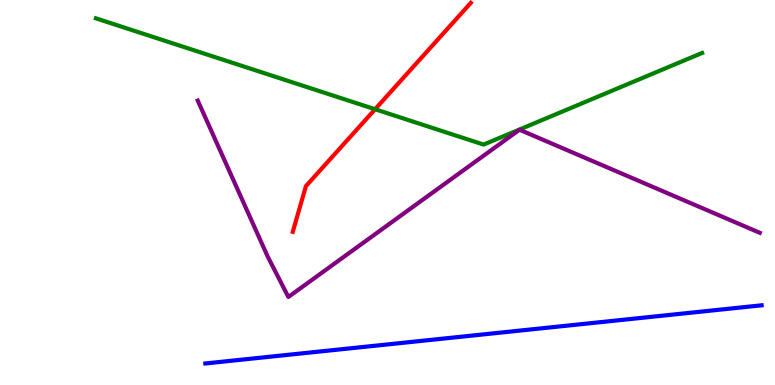[{'lines': ['blue', 'red'], 'intersections': []}, {'lines': ['green', 'red'], 'intersections': [{'x': 4.84, 'y': 7.16}]}, {'lines': ['purple', 'red'], 'intersections': []}, {'lines': ['blue', 'green'], 'intersections': []}, {'lines': ['blue', 'purple'], 'intersections': []}, {'lines': ['green', 'purple'], 'intersections': []}]